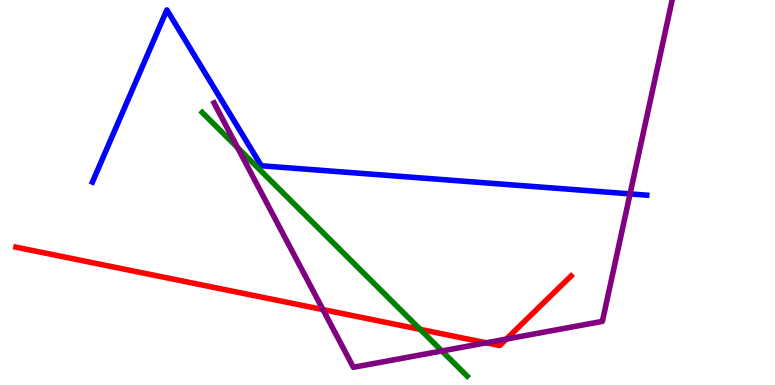[{'lines': ['blue', 'red'], 'intersections': []}, {'lines': ['green', 'red'], 'intersections': [{'x': 5.42, 'y': 1.45}]}, {'lines': ['purple', 'red'], 'intersections': [{'x': 4.17, 'y': 1.96}, {'x': 6.27, 'y': 1.1}, {'x': 6.53, 'y': 1.19}]}, {'lines': ['blue', 'green'], 'intersections': []}, {'lines': ['blue', 'purple'], 'intersections': [{'x': 8.13, 'y': 4.96}]}, {'lines': ['green', 'purple'], 'intersections': [{'x': 3.07, 'y': 6.16}, {'x': 5.7, 'y': 0.884}]}]